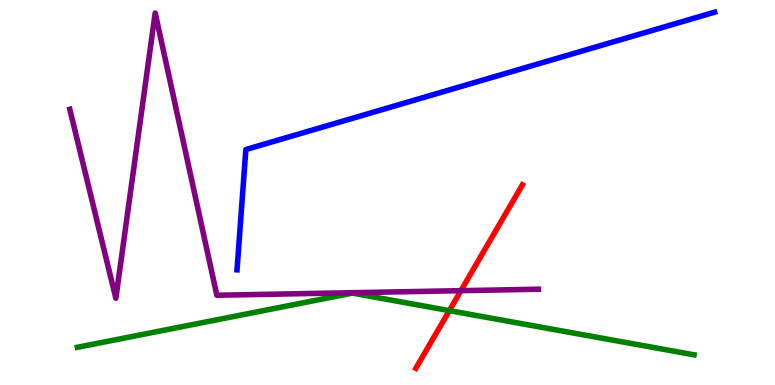[{'lines': ['blue', 'red'], 'intersections': []}, {'lines': ['green', 'red'], 'intersections': [{'x': 5.8, 'y': 1.93}]}, {'lines': ['purple', 'red'], 'intersections': [{'x': 5.95, 'y': 2.45}]}, {'lines': ['blue', 'green'], 'intersections': []}, {'lines': ['blue', 'purple'], 'intersections': []}, {'lines': ['green', 'purple'], 'intersections': []}]